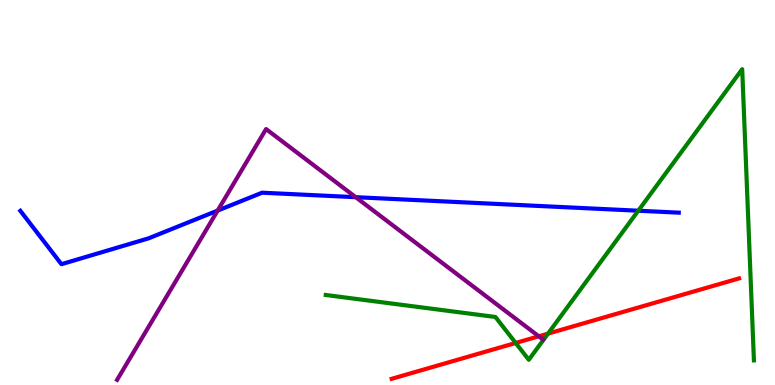[{'lines': ['blue', 'red'], 'intersections': []}, {'lines': ['green', 'red'], 'intersections': [{'x': 6.65, 'y': 1.09}, {'x': 7.07, 'y': 1.33}]}, {'lines': ['purple', 'red'], 'intersections': [{'x': 6.95, 'y': 1.27}]}, {'lines': ['blue', 'green'], 'intersections': [{'x': 8.24, 'y': 4.53}]}, {'lines': ['blue', 'purple'], 'intersections': [{'x': 2.81, 'y': 4.53}, {'x': 4.59, 'y': 4.88}]}, {'lines': ['green', 'purple'], 'intersections': []}]